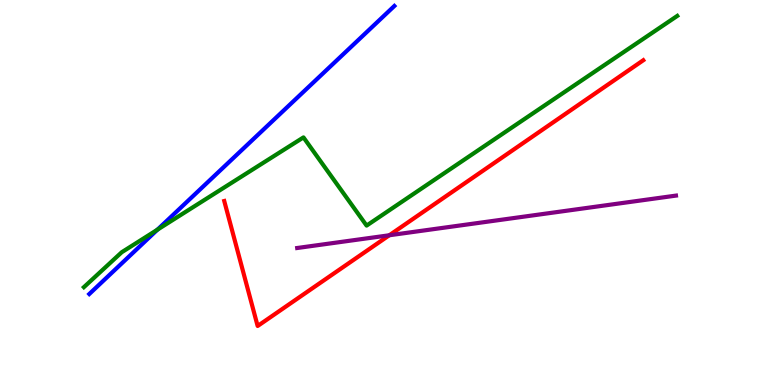[{'lines': ['blue', 'red'], 'intersections': []}, {'lines': ['green', 'red'], 'intersections': []}, {'lines': ['purple', 'red'], 'intersections': [{'x': 5.02, 'y': 3.89}]}, {'lines': ['blue', 'green'], 'intersections': [{'x': 2.03, 'y': 4.03}]}, {'lines': ['blue', 'purple'], 'intersections': []}, {'lines': ['green', 'purple'], 'intersections': []}]